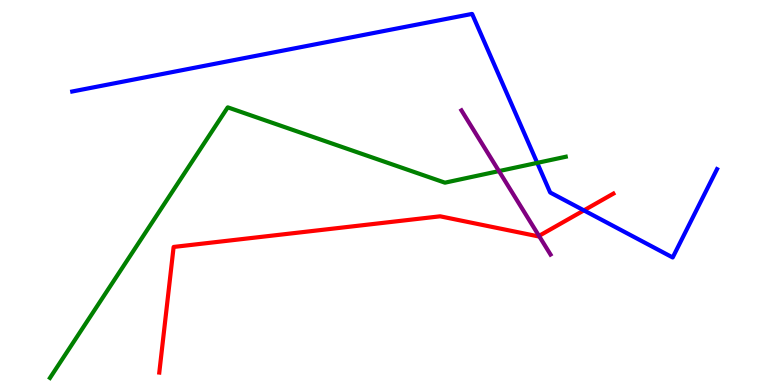[{'lines': ['blue', 'red'], 'intersections': [{'x': 7.53, 'y': 4.54}]}, {'lines': ['green', 'red'], 'intersections': []}, {'lines': ['purple', 'red'], 'intersections': [{'x': 6.95, 'y': 3.87}]}, {'lines': ['blue', 'green'], 'intersections': [{'x': 6.93, 'y': 5.77}]}, {'lines': ['blue', 'purple'], 'intersections': []}, {'lines': ['green', 'purple'], 'intersections': [{'x': 6.44, 'y': 5.56}]}]